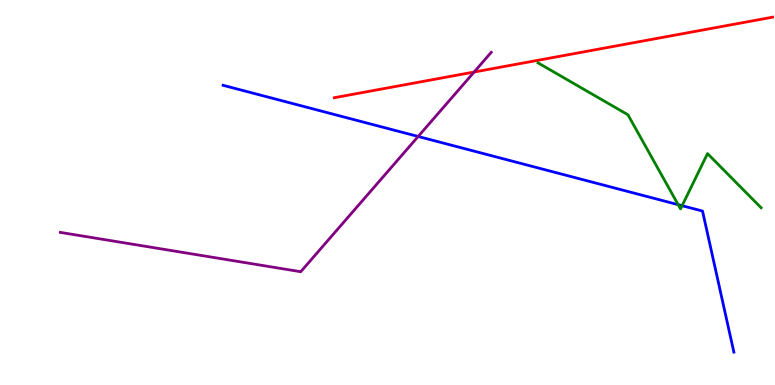[{'lines': ['blue', 'red'], 'intersections': []}, {'lines': ['green', 'red'], 'intersections': []}, {'lines': ['purple', 'red'], 'intersections': [{'x': 6.12, 'y': 8.13}]}, {'lines': ['blue', 'green'], 'intersections': [{'x': 8.75, 'y': 4.68}, {'x': 8.8, 'y': 4.66}]}, {'lines': ['blue', 'purple'], 'intersections': [{'x': 5.4, 'y': 6.46}]}, {'lines': ['green', 'purple'], 'intersections': []}]